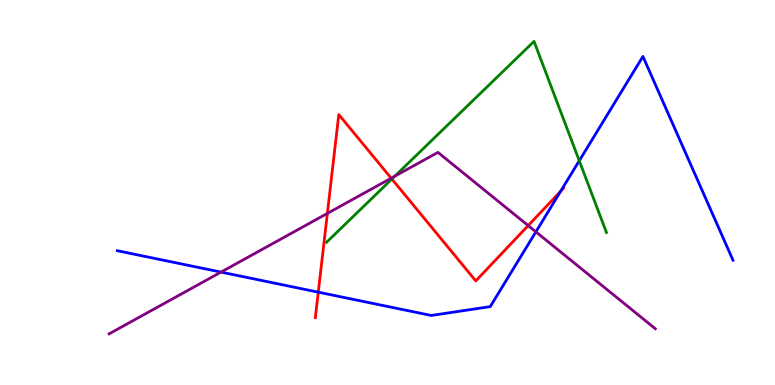[{'lines': ['blue', 'red'], 'intersections': [{'x': 4.11, 'y': 2.41}, {'x': 7.23, 'y': 5.03}]}, {'lines': ['green', 'red'], 'intersections': [{'x': 5.06, 'y': 5.35}]}, {'lines': ['purple', 'red'], 'intersections': [{'x': 4.22, 'y': 4.46}, {'x': 5.05, 'y': 5.37}, {'x': 6.82, 'y': 4.14}]}, {'lines': ['blue', 'green'], 'intersections': [{'x': 7.47, 'y': 5.82}]}, {'lines': ['blue', 'purple'], 'intersections': [{'x': 2.85, 'y': 2.93}, {'x': 6.91, 'y': 3.98}]}, {'lines': ['green', 'purple'], 'intersections': [{'x': 5.09, 'y': 5.42}]}]